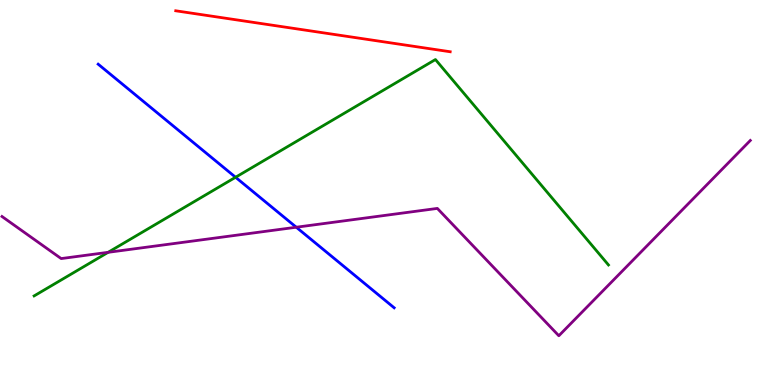[{'lines': ['blue', 'red'], 'intersections': []}, {'lines': ['green', 'red'], 'intersections': []}, {'lines': ['purple', 'red'], 'intersections': []}, {'lines': ['blue', 'green'], 'intersections': [{'x': 3.04, 'y': 5.4}]}, {'lines': ['blue', 'purple'], 'intersections': [{'x': 3.82, 'y': 4.1}]}, {'lines': ['green', 'purple'], 'intersections': [{'x': 1.4, 'y': 3.45}]}]